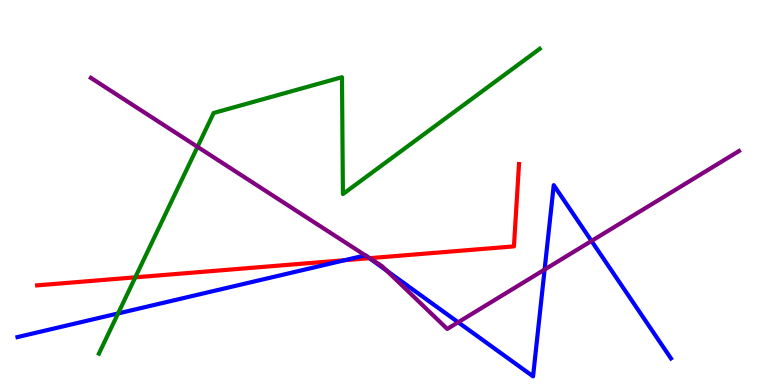[{'lines': ['blue', 'red'], 'intersections': [{'x': 4.45, 'y': 3.24}, {'x': 4.77, 'y': 3.29}]}, {'lines': ['green', 'red'], 'intersections': [{'x': 1.75, 'y': 2.8}]}, {'lines': ['purple', 'red'], 'intersections': [{'x': 4.77, 'y': 3.29}]}, {'lines': ['blue', 'green'], 'intersections': [{'x': 1.52, 'y': 1.86}]}, {'lines': ['blue', 'purple'], 'intersections': [{'x': 4.71, 'y': 3.37}, {'x': 4.74, 'y': 3.34}, {'x': 4.99, 'y': 2.97}, {'x': 5.91, 'y': 1.63}, {'x': 7.03, 'y': 3.0}, {'x': 7.63, 'y': 3.74}]}, {'lines': ['green', 'purple'], 'intersections': [{'x': 2.55, 'y': 6.19}]}]